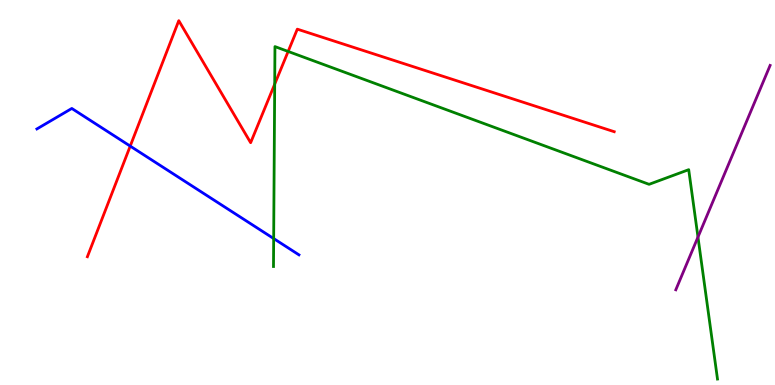[{'lines': ['blue', 'red'], 'intersections': [{'x': 1.68, 'y': 6.21}]}, {'lines': ['green', 'red'], 'intersections': [{'x': 3.54, 'y': 7.81}, {'x': 3.72, 'y': 8.66}]}, {'lines': ['purple', 'red'], 'intersections': []}, {'lines': ['blue', 'green'], 'intersections': [{'x': 3.53, 'y': 3.8}]}, {'lines': ['blue', 'purple'], 'intersections': []}, {'lines': ['green', 'purple'], 'intersections': [{'x': 9.01, 'y': 3.84}]}]